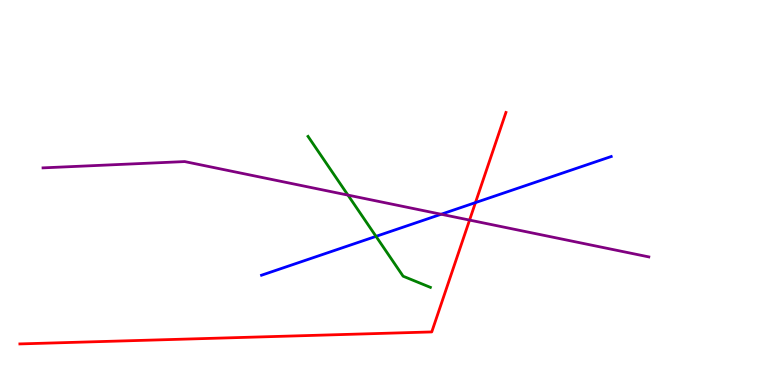[{'lines': ['blue', 'red'], 'intersections': [{'x': 6.14, 'y': 4.74}]}, {'lines': ['green', 'red'], 'intersections': []}, {'lines': ['purple', 'red'], 'intersections': [{'x': 6.06, 'y': 4.28}]}, {'lines': ['blue', 'green'], 'intersections': [{'x': 4.85, 'y': 3.86}]}, {'lines': ['blue', 'purple'], 'intersections': [{'x': 5.69, 'y': 4.44}]}, {'lines': ['green', 'purple'], 'intersections': [{'x': 4.49, 'y': 4.93}]}]